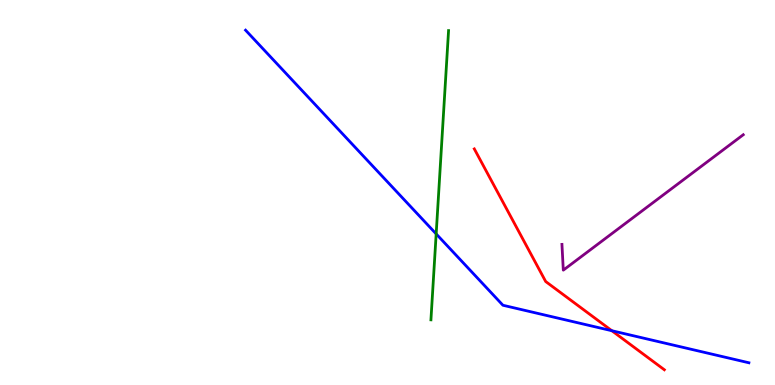[{'lines': ['blue', 'red'], 'intersections': [{'x': 7.89, 'y': 1.41}]}, {'lines': ['green', 'red'], 'intersections': []}, {'lines': ['purple', 'red'], 'intersections': []}, {'lines': ['blue', 'green'], 'intersections': [{'x': 5.63, 'y': 3.92}]}, {'lines': ['blue', 'purple'], 'intersections': []}, {'lines': ['green', 'purple'], 'intersections': []}]